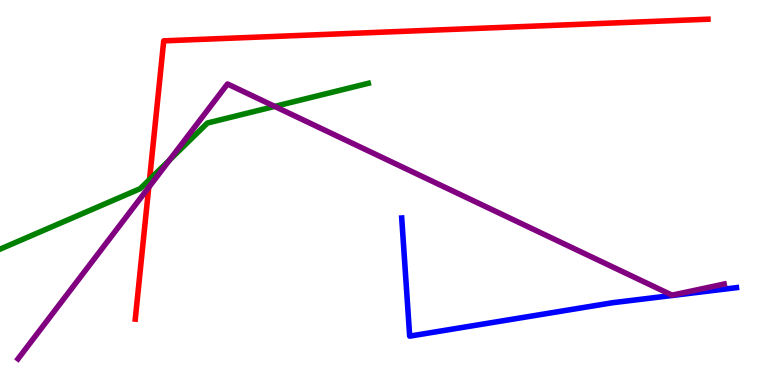[{'lines': ['blue', 'red'], 'intersections': []}, {'lines': ['green', 'red'], 'intersections': [{'x': 1.93, 'y': 5.34}]}, {'lines': ['purple', 'red'], 'intersections': [{'x': 1.92, 'y': 5.13}]}, {'lines': ['blue', 'green'], 'intersections': []}, {'lines': ['blue', 'purple'], 'intersections': []}, {'lines': ['green', 'purple'], 'intersections': [{'x': 2.19, 'y': 5.84}, {'x': 3.54, 'y': 7.24}]}]